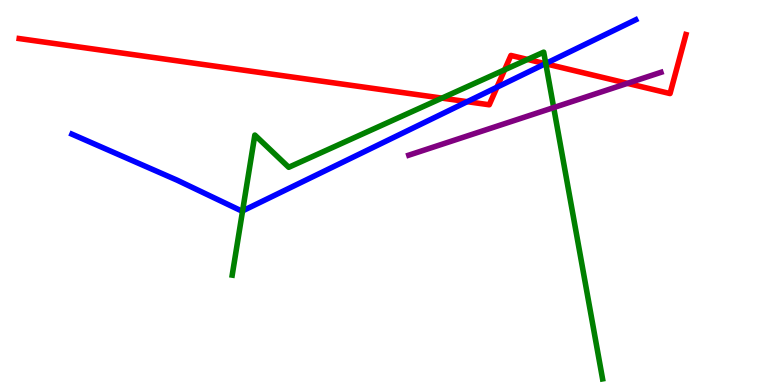[{'lines': ['blue', 'red'], 'intersections': [{'x': 6.03, 'y': 7.36}, {'x': 6.41, 'y': 7.73}, {'x': 7.04, 'y': 8.35}]}, {'lines': ['green', 'red'], 'intersections': [{'x': 5.7, 'y': 7.45}, {'x': 6.51, 'y': 8.19}, {'x': 6.81, 'y': 8.46}, {'x': 7.04, 'y': 8.34}]}, {'lines': ['purple', 'red'], 'intersections': [{'x': 8.1, 'y': 7.83}]}, {'lines': ['blue', 'green'], 'intersections': [{'x': 3.13, 'y': 4.52}, {'x': 7.04, 'y': 8.35}]}, {'lines': ['blue', 'purple'], 'intersections': []}, {'lines': ['green', 'purple'], 'intersections': [{'x': 7.14, 'y': 7.21}]}]